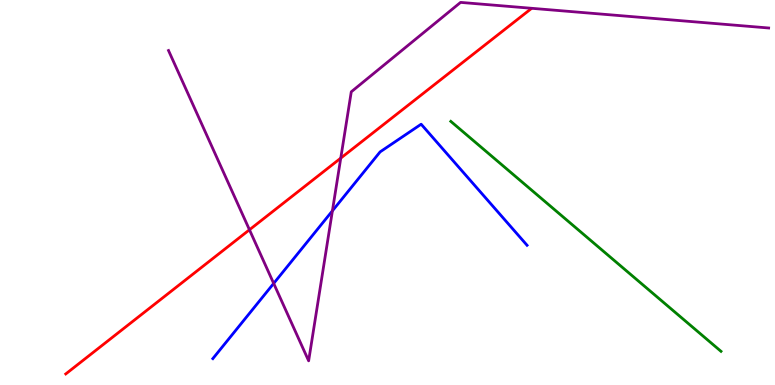[{'lines': ['blue', 'red'], 'intersections': []}, {'lines': ['green', 'red'], 'intersections': []}, {'lines': ['purple', 'red'], 'intersections': [{'x': 3.22, 'y': 4.03}, {'x': 4.4, 'y': 5.89}]}, {'lines': ['blue', 'green'], 'intersections': []}, {'lines': ['blue', 'purple'], 'intersections': [{'x': 3.53, 'y': 2.64}, {'x': 4.29, 'y': 4.52}]}, {'lines': ['green', 'purple'], 'intersections': []}]